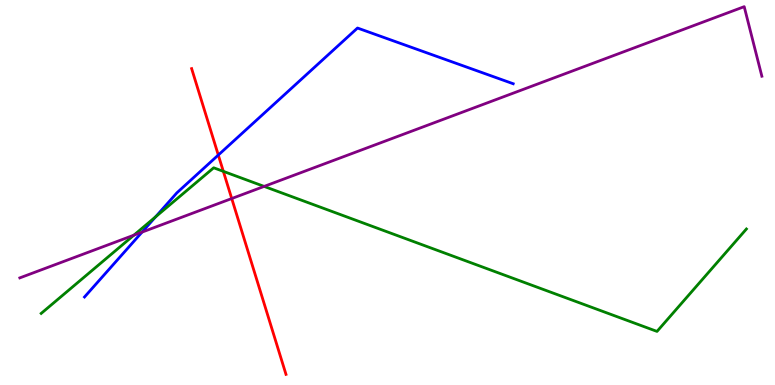[{'lines': ['blue', 'red'], 'intersections': [{'x': 2.82, 'y': 5.97}]}, {'lines': ['green', 'red'], 'intersections': [{'x': 2.88, 'y': 5.55}]}, {'lines': ['purple', 'red'], 'intersections': [{'x': 2.99, 'y': 4.84}]}, {'lines': ['blue', 'green'], 'intersections': [{'x': 2.01, 'y': 4.37}]}, {'lines': ['blue', 'purple'], 'intersections': [{'x': 1.83, 'y': 3.97}]}, {'lines': ['green', 'purple'], 'intersections': [{'x': 1.73, 'y': 3.89}, {'x': 3.41, 'y': 5.16}]}]